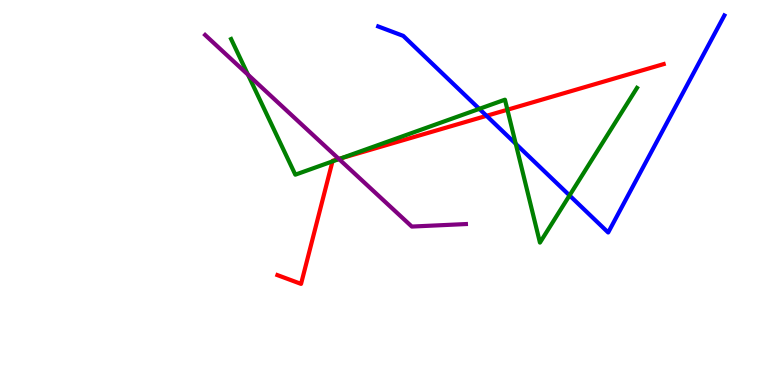[{'lines': ['blue', 'red'], 'intersections': [{'x': 6.28, 'y': 6.99}]}, {'lines': ['green', 'red'], 'intersections': [{'x': 4.29, 'y': 5.81}, {'x': 4.4, 'y': 5.89}, {'x': 6.55, 'y': 7.15}]}, {'lines': ['purple', 'red'], 'intersections': [{'x': 4.37, 'y': 5.87}]}, {'lines': ['blue', 'green'], 'intersections': [{'x': 6.18, 'y': 7.17}, {'x': 6.65, 'y': 6.26}, {'x': 7.35, 'y': 4.92}]}, {'lines': ['blue', 'purple'], 'intersections': []}, {'lines': ['green', 'purple'], 'intersections': [{'x': 3.2, 'y': 8.06}, {'x': 4.37, 'y': 5.87}]}]